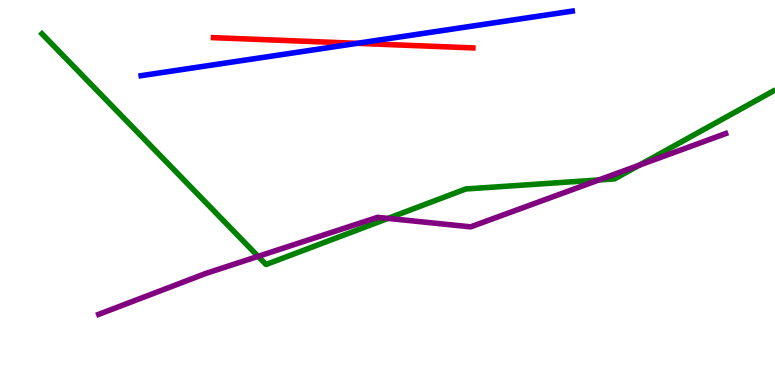[{'lines': ['blue', 'red'], 'intersections': [{'x': 4.61, 'y': 8.87}]}, {'lines': ['green', 'red'], 'intersections': []}, {'lines': ['purple', 'red'], 'intersections': []}, {'lines': ['blue', 'green'], 'intersections': []}, {'lines': ['blue', 'purple'], 'intersections': []}, {'lines': ['green', 'purple'], 'intersections': [{'x': 3.33, 'y': 3.34}, {'x': 5.01, 'y': 4.33}, {'x': 7.73, 'y': 5.33}, {'x': 8.25, 'y': 5.71}]}]